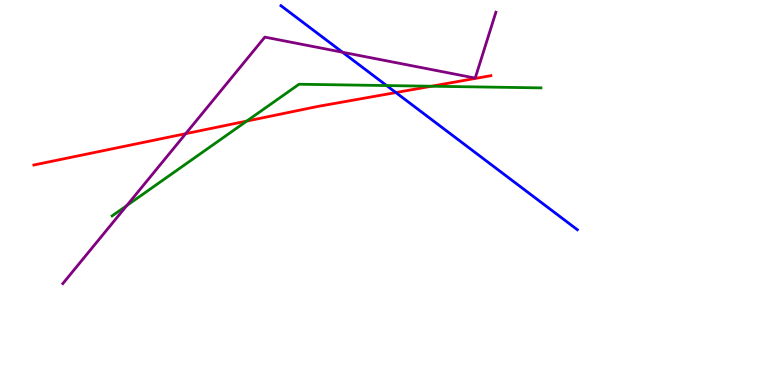[{'lines': ['blue', 'red'], 'intersections': [{'x': 5.11, 'y': 7.6}]}, {'lines': ['green', 'red'], 'intersections': [{'x': 3.18, 'y': 6.85}, {'x': 5.57, 'y': 7.76}]}, {'lines': ['purple', 'red'], 'intersections': [{'x': 2.4, 'y': 6.53}]}, {'lines': ['blue', 'green'], 'intersections': [{'x': 4.99, 'y': 7.78}]}, {'lines': ['blue', 'purple'], 'intersections': [{'x': 4.42, 'y': 8.64}]}, {'lines': ['green', 'purple'], 'intersections': [{'x': 1.64, 'y': 4.66}]}]